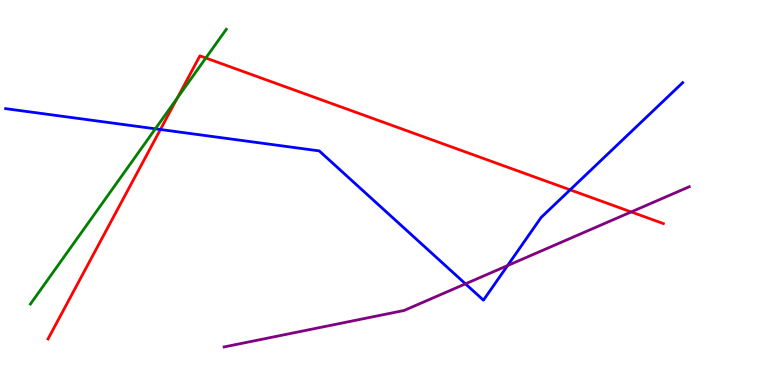[{'lines': ['blue', 'red'], 'intersections': [{'x': 2.07, 'y': 6.64}, {'x': 7.36, 'y': 5.07}]}, {'lines': ['green', 'red'], 'intersections': [{'x': 2.29, 'y': 7.45}, {'x': 2.66, 'y': 8.49}]}, {'lines': ['purple', 'red'], 'intersections': [{'x': 8.14, 'y': 4.5}]}, {'lines': ['blue', 'green'], 'intersections': [{'x': 2.0, 'y': 6.65}]}, {'lines': ['blue', 'purple'], 'intersections': [{'x': 6.01, 'y': 2.63}, {'x': 6.55, 'y': 3.1}]}, {'lines': ['green', 'purple'], 'intersections': []}]